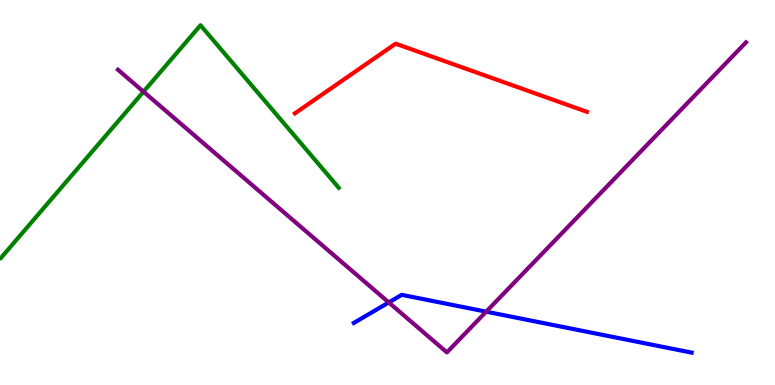[{'lines': ['blue', 'red'], 'intersections': []}, {'lines': ['green', 'red'], 'intersections': []}, {'lines': ['purple', 'red'], 'intersections': []}, {'lines': ['blue', 'green'], 'intersections': []}, {'lines': ['blue', 'purple'], 'intersections': [{'x': 5.02, 'y': 2.14}, {'x': 6.27, 'y': 1.9}]}, {'lines': ['green', 'purple'], 'intersections': [{'x': 1.85, 'y': 7.62}]}]